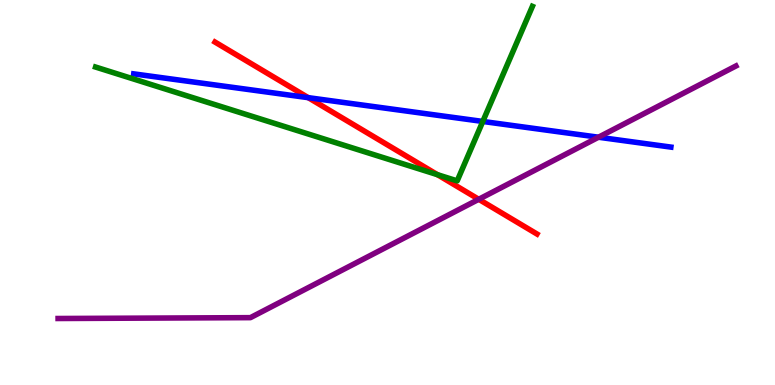[{'lines': ['blue', 'red'], 'intersections': [{'x': 3.98, 'y': 7.46}]}, {'lines': ['green', 'red'], 'intersections': [{'x': 5.64, 'y': 5.46}]}, {'lines': ['purple', 'red'], 'intersections': [{'x': 6.18, 'y': 4.82}]}, {'lines': ['blue', 'green'], 'intersections': [{'x': 6.23, 'y': 6.85}]}, {'lines': ['blue', 'purple'], 'intersections': [{'x': 7.72, 'y': 6.44}]}, {'lines': ['green', 'purple'], 'intersections': []}]